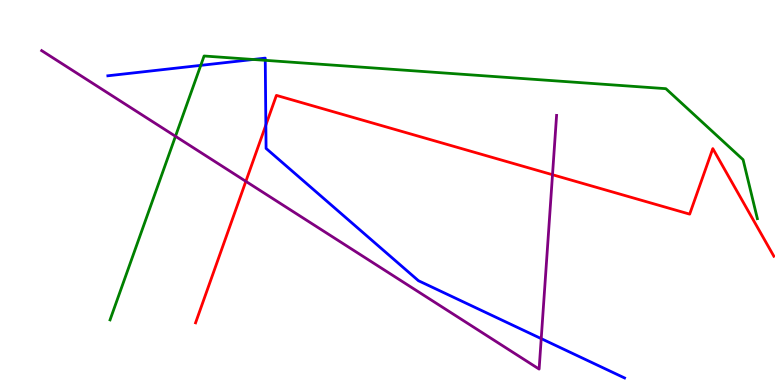[{'lines': ['blue', 'red'], 'intersections': [{'x': 3.43, 'y': 6.75}]}, {'lines': ['green', 'red'], 'intersections': []}, {'lines': ['purple', 'red'], 'intersections': [{'x': 3.17, 'y': 5.29}, {'x': 7.13, 'y': 5.46}]}, {'lines': ['blue', 'green'], 'intersections': [{'x': 2.59, 'y': 8.3}, {'x': 3.27, 'y': 8.46}, {'x': 3.42, 'y': 8.43}]}, {'lines': ['blue', 'purple'], 'intersections': [{'x': 6.98, 'y': 1.2}]}, {'lines': ['green', 'purple'], 'intersections': [{'x': 2.26, 'y': 6.46}]}]